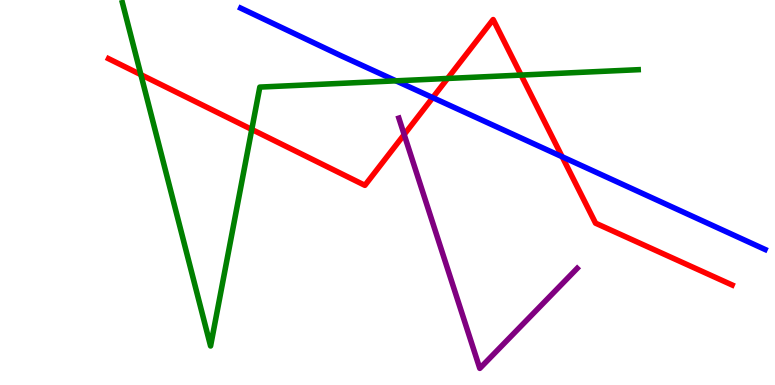[{'lines': ['blue', 'red'], 'intersections': [{'x': 5.58, 'y': 7.46}, {'x': 7.25, 'y': 5.93}]}, {'lines': ['green', 'red'], 'intersections': [{'x': 1.82, 'y': 8.06}, {'x': 3.25, 'y': 6.64}, {'x': 5.78, 'y': 7.96}, {'x': 6.72, 'y': 8.05}]}, {'lines': ['purple', 'red'], 'intersections': [{'x': 5.22, 'y': 6.5}]}, {'lines': ['blue', 'green'], 'intersections': [{'x': 5.11, 'y': 7.9}]}, {'lines': ['blue', 'purple'], 'intersections': []}, {'lines': ['green', 'purple'], 'intersections': []}]